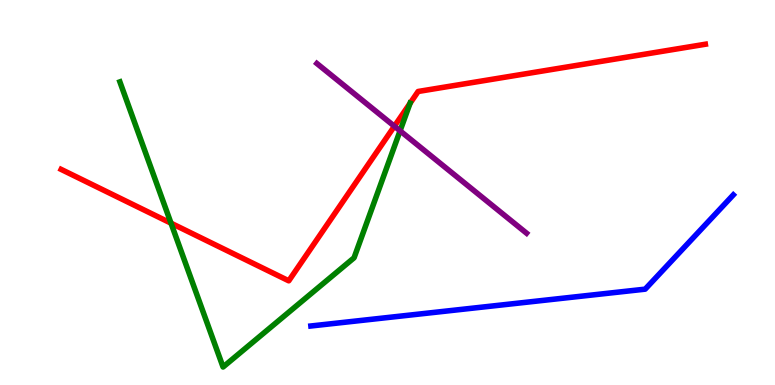[{'lines': ['blue', 'red'], 'intersections': []}, {'lines': ['green', 'red'], 'intersections': [{'x': 2.21, 'y': 4.2}, {'x': 5.29, 'y': 7.32}]}, {'lines': ['purple', 'red'], 'intersections': [{'x': 5.09, 'y': 6.72}]}, {'lines': ['blue', 'green'], 'intersections': []}, {'lines': ['blue', 'purple'], 'intersections': []}, {'lines': ['green', 'purple'], 'intersections': [{'x': 5.16, 'y': 6.6}]}]